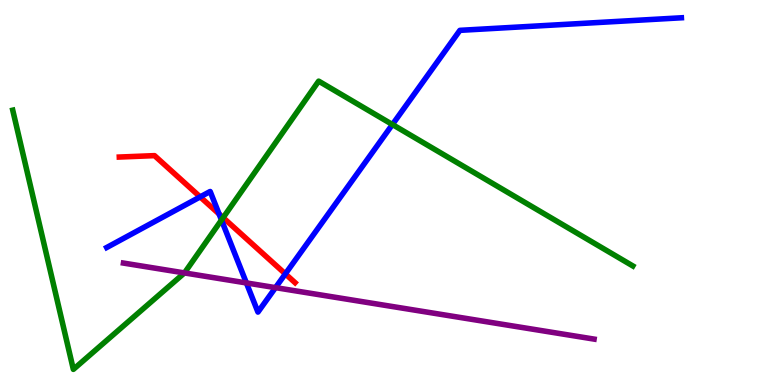[{'lines': ['blue', 'red'], 'intersections': [{'x': 2.58, 'y': 4.89}, {'x': 2.83, 'y': 4.44}, {'x': 3.68, 'y': 2.89}]}, {'lines': ['green', 'red'], 'intersections': [{'x': 2.88, 'y': 4.35}]}, {'lines': ['purple', 'red'], 'intersections': []}, {'lines': ['blue', 'green'], 'intersections': [{'x': 2.86, 'y': 4.29}, {'x': 5.06, 'y': 6.77}]}, {'lines': ['blue', 'purple'], 'intersections': [{'x': 3.18, 'y': 2.65}, {'x': 3.55, 'y': 2.53}]}, {'lines': ['green', 'purple'], 'intersections': [{'x': 2.38, 'y': 2.91}]}]